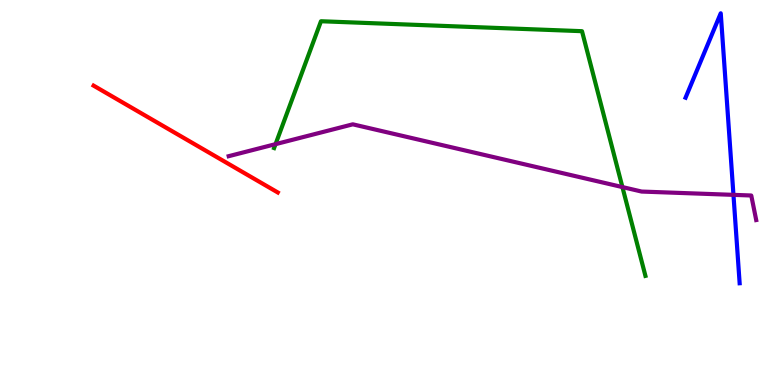[{'lines': ['blue', 'red'], 'intersections': []}, {'lines': ['green', 'red'], 'intersections': []}, {'lines': ['purple', 'red'], 'intersections': []}, {'lines': ['blue', 'green'], 'intersections': []}, {'lines': ['blue', 'purple'], 'intersections': [{'x': 9.46, 'y': 4.94}]}, {'lines': ['green', 'purple'], 'intersections': [{'x': 3.56, 'y': 6.26}, {'x': 8.03, 'y': 5.14}]}]